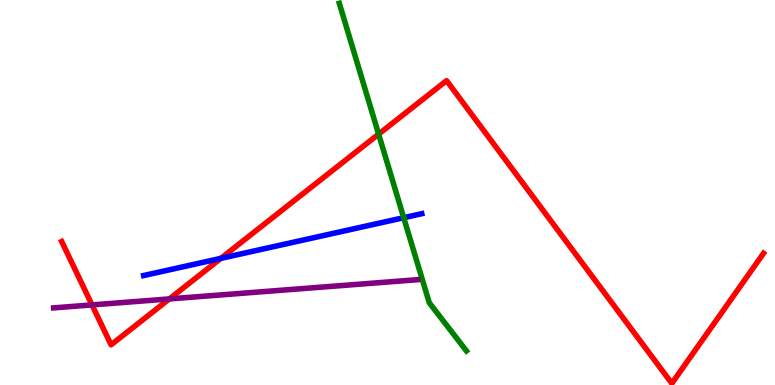[{'lines': ['blue', 'red'], 'intersections': [{'x': 2.85, 'y': 3.29}]}, {'lines': ['green', 'red'], 'intersections': [{'x': 4.89, 'y': 6.52}]}, {'lines': ['purple', 'red'], 'intersections': [{'x': 1.19, 'y': 2.08}, {'x': 2.19, 'y': 2.24}]}, {'lines': ['blue', 'green'], 'intersections': [{'x': 5.21, 'y': 4.35}]}, {'lines': ['blue', 'purple'], 'intersections': []}, {'lines': ['green', 'purple'], 'intersections': []}]